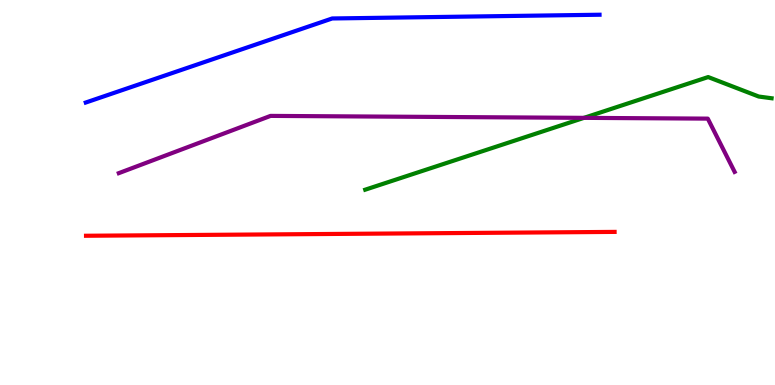[{'lines': ['blue', 'red'], 'intersections': []}, {'lines': ['green', 'red'], 'intersections': []}, {'lines': ['purple', 'red'], 'intersections': []}, {'lines': ['blue', 'green'], 'intersections': []}, {'lines': ['blue', 'purple'], 'intersections': []}, {'lines': ['green', 'purple'], 'intersections': [{'x': 7.53, 'y': 6.94}]}]